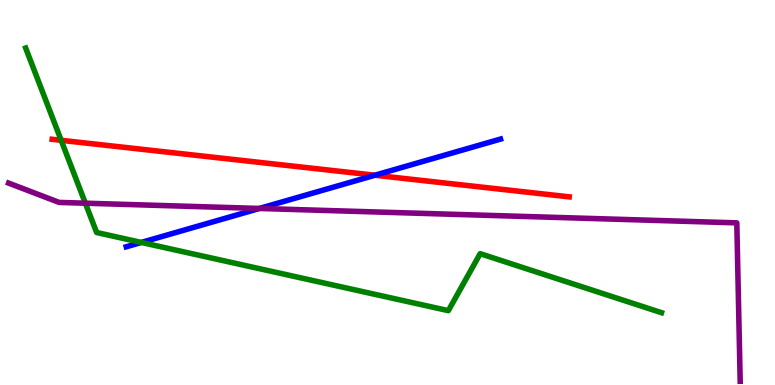[{'lines': ['blue', 'red'], 'intersections': [{'x': 4.84, 'y': 5.45}]}, {'lines': ['green', 'red'], 'intersections': [{'x': 0.789, 'y': 6.36}]}, {'lines': ['purple', 'red'], 'intersections': []}, {'lines': ['blue', 'green'], 'intersections': [{'x': 1.82, 'y': 3.7}]}, {'lines': ['blue', 'purple'], 'intersections': [{'x': 3.35, 'y': 4.59}]}, {'lines': ['green', 'purple'], 'intersections': [{'x': 1.1, 'y': 4.72}]}]